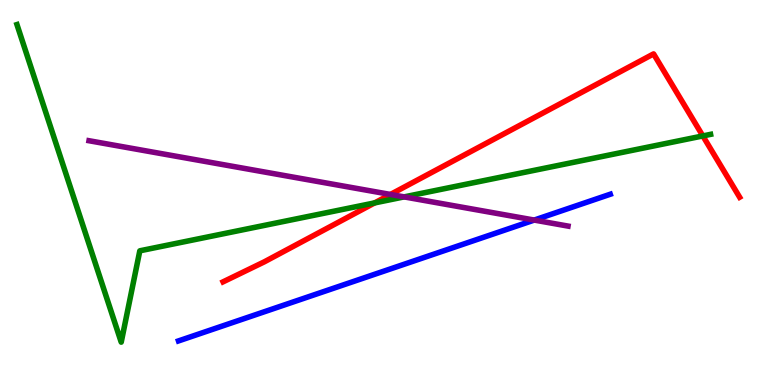[{'lines': ['blue', 'red'], 'intersections': []}, {'lines': ['green', 'red'], 'intersections': [{'x': 4.83, 'y': 4.73}, {'x': 9.07, 'y': 6.47}]}, {'lines': ['purple', 'red'], 'intersections': [{'x': 5.04, 'y': 4.95}]}, {'lines': ['blue', 'green'], 'intersections': []}, {'lines': ['blue', 'purple'], 'intersections': [{'x': 6.89, 'y': 4.28}]}, {'lines': ['green', 'purple'], 'intersections': [{'x': 5.21, 'y': 4.89}]}]